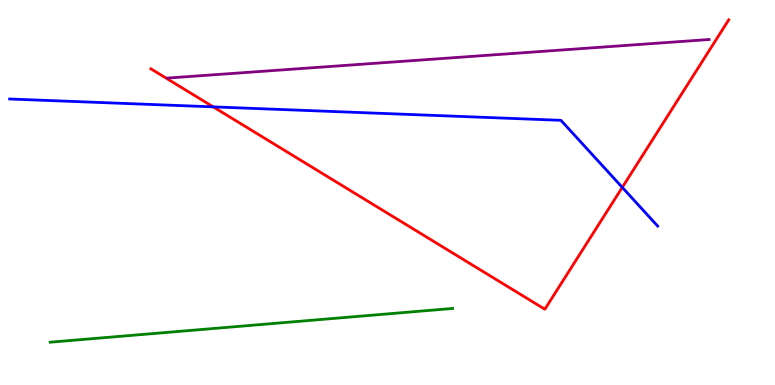[{'lines': ['blue', 'red'], 'intersections': [{'x': 2.75, 'y': 7.22}, {'x': 8.03, 'y': 5.13}]}, {'lines': ['green', 'red'], 'intersections': []}, {'lines': ['purple', 'red'], 'intersections': []}, {'lines': ['blue', 'green'], 'intersections': []}, {'lines': ['blue', 'purple'], 'intersections': []}, {'lines': ['green', 'purple'], 'intersections': []}]